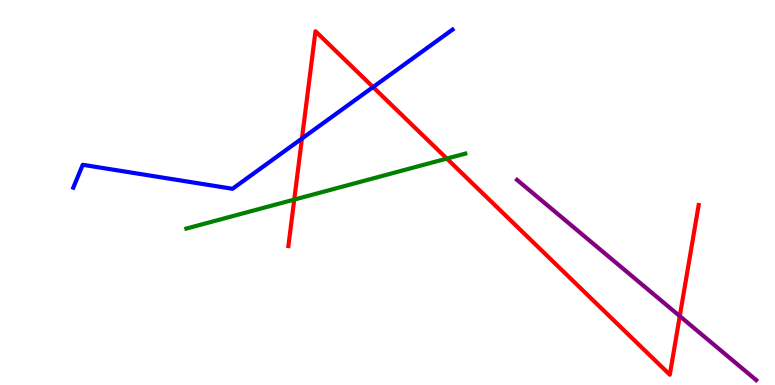[{'lines': ['blue', 'red'], 'intersections': [{'x': 3.9, 'y': 6.4}, {'x': 4.81, 'y': 7.74}]}, {'lines': ['green', 'red'], 'intersections': [{'x': 3.8, 'y': 4.82}, {'x': 5.77, 'y': 5.88}]}, {'lines': ['purple', 'red'], 'intersections': [{'x': 8.77, 'y': 1.79}]}, {'lines': ['blue', 'green'], 'intersections': []}, {'lines': ['blue', 'purple'], 'intersections': []}, {'lines': ['green', 'purple'], 'intersections': []}]